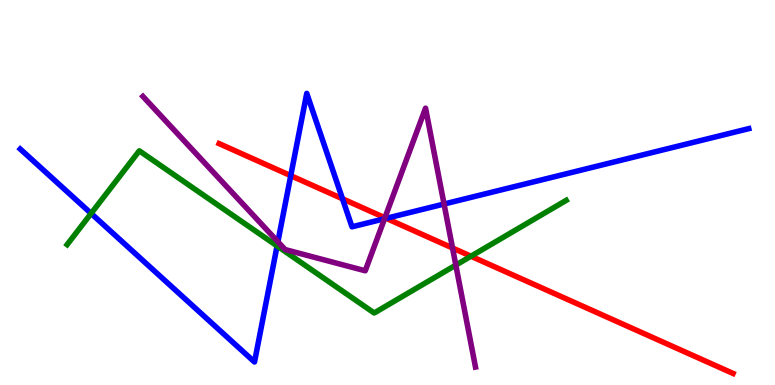[{'lines': ['blue', 'red'], 'intersections': [{'x': 3.75, 'y': 5.44}, {'x': 4.42, 'y': 4.84}, {'x': 4.98, 'y': 4.33}]}, {'lines': ['green', 'red'], 'intersections': [{'x': 6.08, 'y': 3.34}]}, {'lines': ['purple', 'red'], 'intersections': [{'x': 4.97, 'y': 4.34}, {'x': 5.84, 'y': 3.56}]}, {'lines': ['blue', 'green'], 'intersections': [{'x': 1.18, 'y': 4.46}, {'x': 3.58, 'y': 3.61}]}, {'lines': ['blue', 'purple'], 'intersections': [{'x': 3.59, 'y': 3.72}, {'x': 4.96, 'y': 4.32}, {'x': 5.73, 'y': 4.7}]}, {'lines': ['green', 'purple'], 'intersections': [{'x': 5.88, 'y': 3.11}]}]